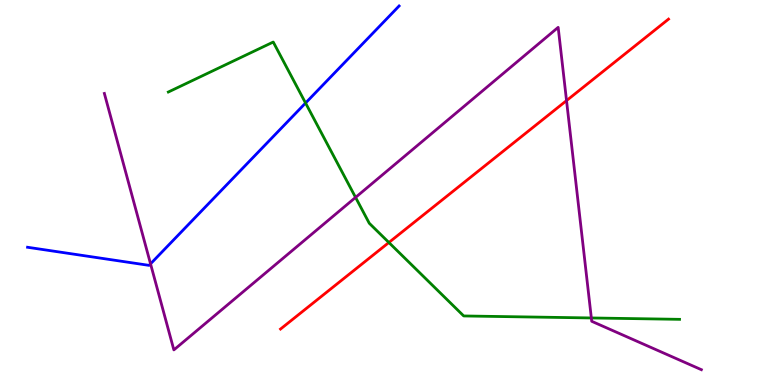[{'lines': ['blue', 'red'], 'intersections': []}, {'lines': ['green', 'red'], 'intersections': [{'x': 5.02, 'y': 3.7}]}, {'lines': ['purple', 'red'], 'intersections': [{'x': 7.31, 'y': 7.39}]}, {'lines': ['blue', 'green'], 'intersections': [{'x': 3.94, 'y': 7.32}]}, {'lines': ['blue', 'purple'], 'intersections': [{'x': 1.94, 'y': 3.15}]}, {'lines': ['green', 'purple'], 'intersections': [{'x': 4.59, 'y': 4.87}, {'x': 7.63, 'y': 1.74}]}]